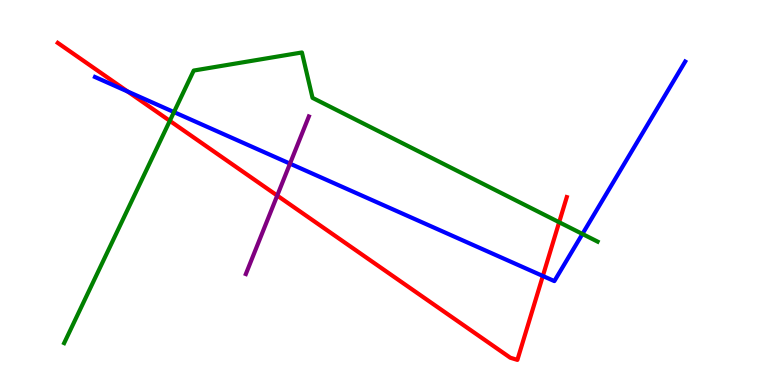[{'lines': ['blue', 'red'], 'intersections': [{'x': 1.65, 'y': 7.62}, {'x': 7.0, 'y': 2.83}]}, {'lines': ['green', 'red'], 'intersections': [{'x': 2.19, 'y': 6.86}, {'x': 7.21, 'y': 4.23}]}, {'lines': ['purple', 'red'], 'intersections': [{'x': 3.58, 'y': 4.92}]}, {'lines': ['blue', 'green'], 'intersections': [{'x': 2.24, 'y': 7.09}, {'x': 7.52, 'y': 3.92}]}, {'lines': ['blue', 'purple'], 'intersections': [{'x': 3.74, 'y': 5.75}]}, {'lines': ['green', 'purple'], 'intersections': []}]